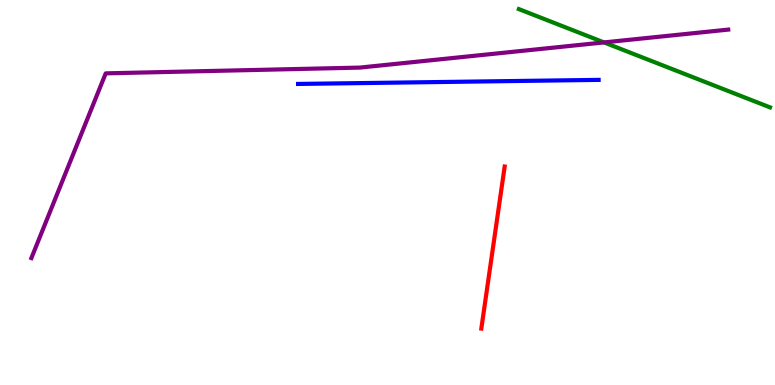[{'lines': ['blue', 'red'], 'intersections': []}, {'lines': ['green', 'red'], 'intersections': []}, {'lines': ['purple', 'red'], 'intersections': []}, {'lines': ['blue', 'green'], 'intersections': []}, {'lines': ['blue', 'purple'], 'intersections': []}, {'lines': ['green', 'purple'], 'intersections': [{'x': 7.79, 'y': 8.9}]}]